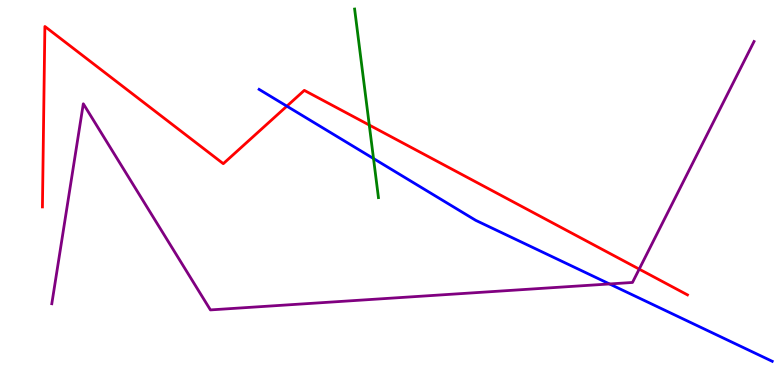[{'lines': ['blue', 'red'], 'intersections': [{'x': 3.7, 'y': 7.24}]}, {'lines': ['green', 'red'], 'intersections': [{'x': 4.76, 'y': 6.75}]}, {'lines': ['purple', 'red'], 'intersections': [{'x': 8.25, 'y': 3.01}]}, {'lines': ['blue', 'green'], 'intersections': [{'x': 4.82, 'y': 5.88}]}, {'lines': ['blue', 'purple'], 'intersections': [{'x': 7.86, 'y': 2.62}]}, {'lines': ['green', 'purple'], 'intersections': []}]